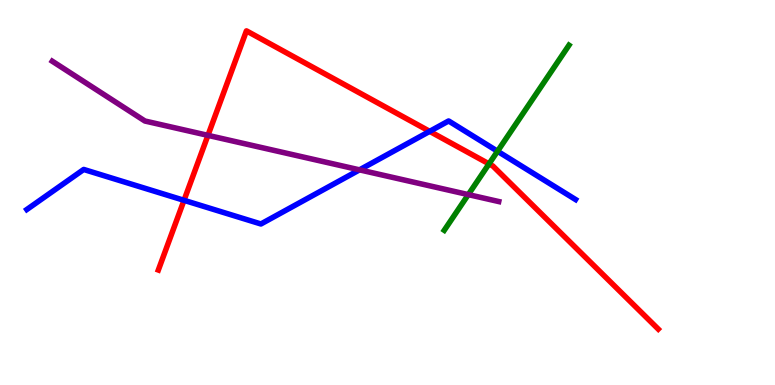[{'lines': ['blue', 'red'], 'intersections': [{'x': 2.37, 'y': 4.8}, {'x': 5.54, 'y': 6.59}]}, {'lines': ['green', 'red'], 'intersections': [{'x': 6.31, 'y': 5.74}]}, {'lines': ['purple', 'red'], 'intersections': [{'x': 2.68, 'y': 6.48}]}, {'lines': ['blue', 'green'], 'intersections': [{'x': 6.42, 'y': 6.07}]}, {'lines': ['blue', 'purple'], 'intersections': [{'x': 4.64, 'y': 5.59}]}, {'lines': ['green', 'purple'], 'intersections': [{'x': 6.04, 'y': 4.95}]}]